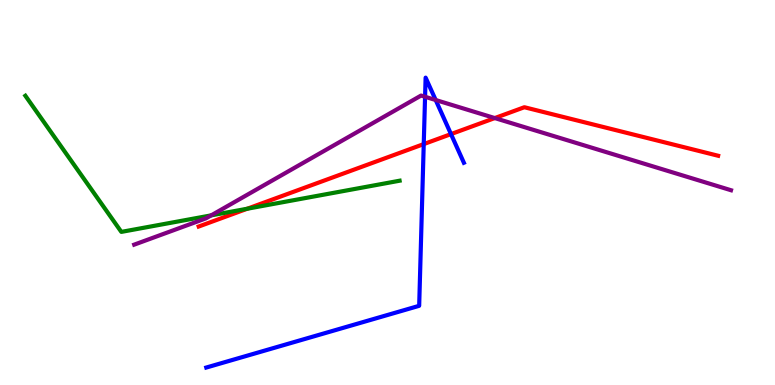[{'lines': ['blue', 'red'], 'intersections': [{'x': 5.47, 'y': 6.26}, {'x': 5.82, 'y': 6.52}]}, {'lines': ['green', 'red'], 'intersections': [{'x': 3.19, 'y': 4.58}]}, {'lines': ['purple', 'red'], 'intersections': [{'x': 6.38, 'y': 6.93}]}, {'lines': ['blue', 'green'], 'intersections': []}, {'lines': ['blue', 'purple'], 'intersections': [{'x': 5.48, 'y': 7.49}, {'x': 5.62, 'y': 7.4}]}, {'lines': ['green', 'purple'], 'intersections': [{'x': 2.73, 'y': 4.41}]}]